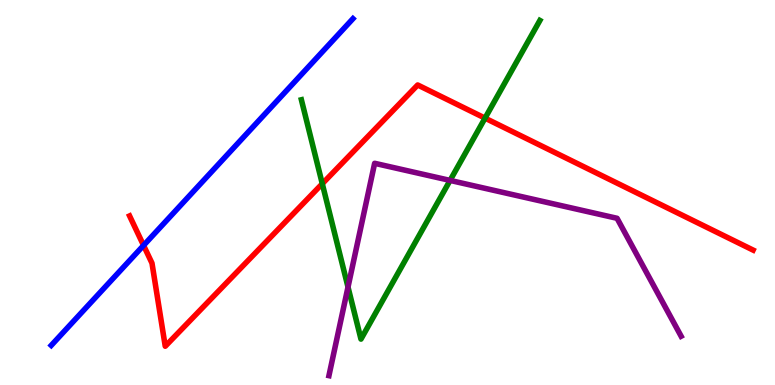[{'lines': ['blue', 'red'], 'intersections': [{'x': 1.85, 'y': 3.63}]}, {'lines': ['green', 'red'], 'intersections': [{'x': 4.16, 'y': 5.23}, {'x': 6.26, 'y': 6.93}]}, {'lines': ['purple', 'red'], 'intersections': []}, {'lines': ['blue', 'green'], 'intersections': []}, {'lines': ['blue', 'purple'], 'intersections': []}, {'lines': ['green', 'purple'], 'intersections': [{'x': 4.49, 'y': 2.54}, {'x': 5.81, 'y': 5.31}]}]